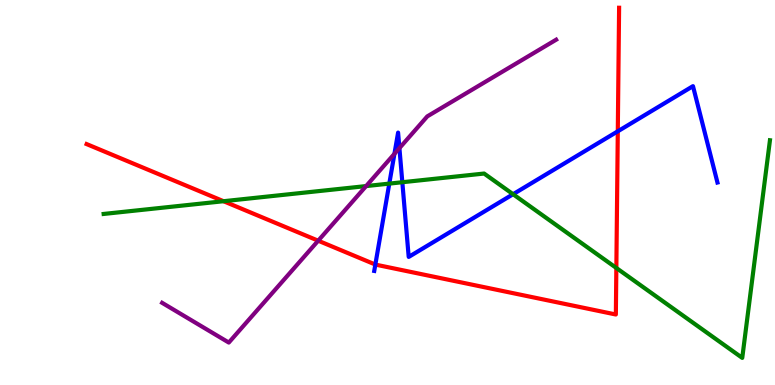[{'lines': ['blue', 'red'], 'intersections': [{'x': 4.84, 'y': 3.13}, {'x': 7.97, 'y': 6.59}]}, {'lines': ['green', 'red'], 'intersections': [{'x': 2.88, 'y': 4.77}, {'x': 7.95, 'y': 3.04}]}, {'lines': ['purple', 'red'], 'intersections': [{'x': 4.11, 'y': 3.75}]}, {'lines': ['blue', 'green'], 'intersections': [{'x': 5.02, 'y': 5.23}, {'x': 5.19, 'y': 5.27}, {'x': 6.62, 'y': 4.96}]}, {'lines': ['blue', 'purple'], 'intersections': [{'x': 5.09, 'y': 6.0}, {'x': 5.15, 'y': 6.15}]}, {'lines': ['green', 'purple'], 'intersections': [{'x': 4.72, 'y': 5.17}]}]